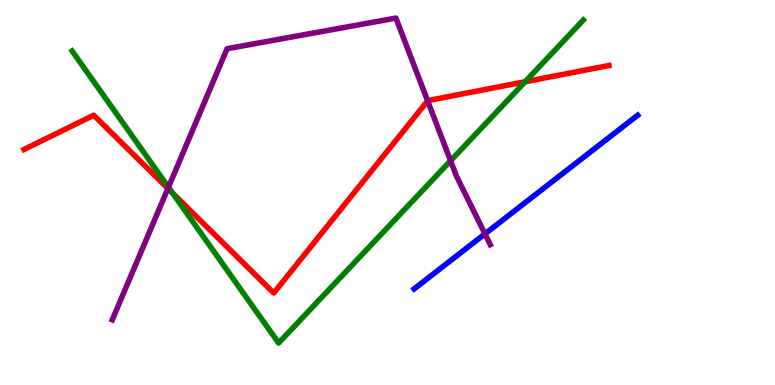[{'lines': ['blue', 'red'], 'intersections': []}, {'lines': ['green', 'red'], 'intersections': [{'x': 2.23, 'y': 4.98}, {'x': 6.78, 'y': 7.88}]}, {'lines': ['purple', 'red'], 'intersections': [{'x': 2.17, 'y': 5.1}, {'x': 5.52, 'y': 7.38}]}, {'lines': ['blue', 'green'], 'intersections': []}, {'lines': ['blue', 'purple'], 'intersections': [{'x': 6.26, 'y': 3.93}]}, {'lines': ['green', 'purple'], 'intersections': [{'x': 2.17, 'y': 5.14}, {'x': 5.81, 'y': 5.82}]}]